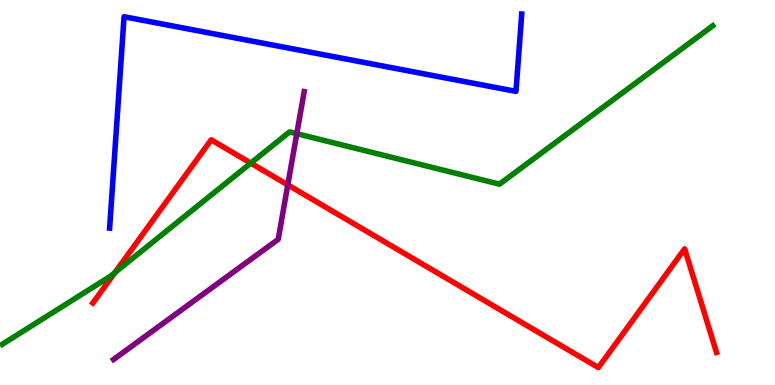[{'lines': ['blue', 'red'], 'intersections': []}, {'lines': ['green', 'red'], 'intersections': [{'x': 1.48, 'y': 2.92}, {'x': 3.24, 'y': 5.76}]}, {'lines': ['purple', 'red'], 'intersections': [{'x': 3.71, 'y': 5.2}]}, {'lines': ['blue', 'green'], 'intersections': []}, {'lines': ['blue', 'purple'], 'intersections': []}, {'lines': ['green', 'purple'], 'intersections': [{'x': 3.83, 'y': 6.53}]}]